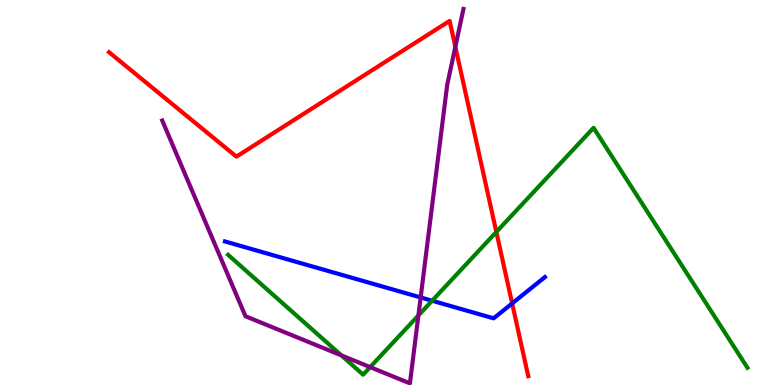[{'lines': ['blue', 'red'], 'intersections': [{'x': 6.61, 'y': 2.12}]}, {'lines': ['green', 'red'], 'intersections': [{'x': 6.4, 'y': 3.98}]}, {'lines': ['purple', 'red'], 'intersections': [{'x': 5.88, 'y': 8.78}]}, {'lines': ['blue', 'green'], 'intersections': [{'x': 5.58, 'y': 2.19}]}, {'lines': ['blue', 'purple'], 'intersections': [{'x': 5.43, 'y': 2.27}]}, {'lines': ['green', 'purple'], 'intersections': [{'x': 4.41, 'y': 0.769}, {'x': 4.78, 'y': 0.464}, {'x': 5.4, 'y': 1.81}]}]